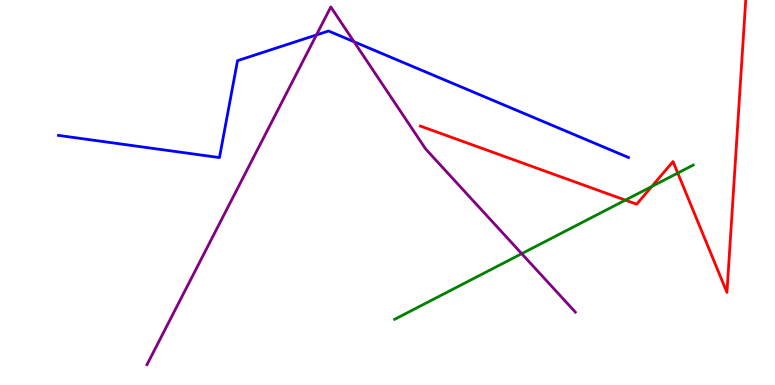[{'lines': ['blue', 'red'], 'intersections': []}, {'lines': ['green', 'red'], 'intersections': [{'x': 8.07, 'y': 4.8}, {'x': 8.41, 'y': 5.16}, {'x': 8.75, 'y': 5.51}]}, {'lines': ['purple', 'red'], 'intersections': []}, {'lines': ['blue', 'green'], 'intersections': []}, {'lines': ['blue', 'purple'], 'intersections': [{'x': 4.08, 'y': 9.09}, {'x': 4.57, 'y': 8.92}]}, {'lines': ['green', 'purple'], 'intersections': [{'x': 6.73, 'y': 3.41}]}]